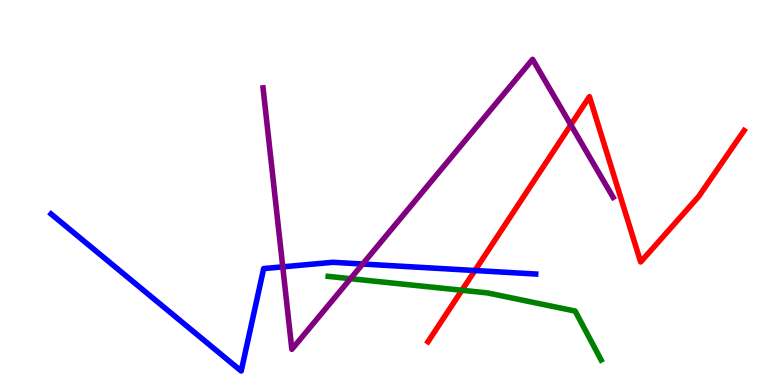[{'lines': ['blue', 'red'], 'intersections': [{'x': 6.13, 'y': 2.97}]}, {'lines': ['green', 'red'], 'intersections': [{'x': 5.96, 'y': 2.46}]}, {'lines': ['purple', 'red'], 'intersections': [{'x': 7.37, 'y': 6.76}]}, {'lines': ['blue', 'green'], 'intersections': []}, {'lines': ['blue', 'purple'], 'intersections': [{'x': 3.65, 'y': 3.07}, {'x': 4.68, 'y': 3.14}]}, {'lines': ['green', 'purple'], 'intersections': [{'x': 4.52, 'y': 2.76}]}]